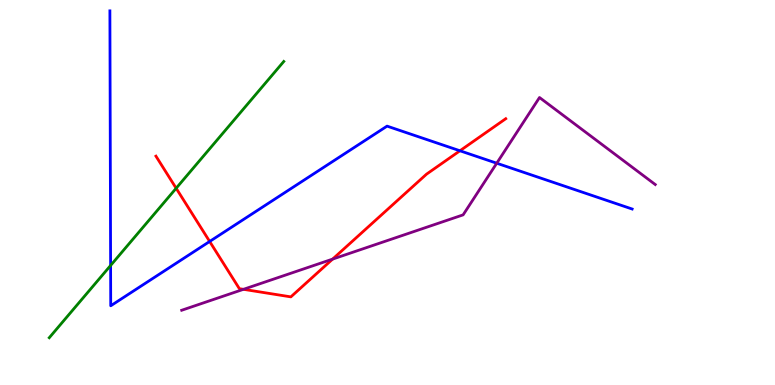[{'lines': ['blue', 'red'], 'intersections': [{'x': 2.71, 'y': 3.73}, {'x': 5.93, 'y': 6.08}]}, {'lines': ['green', 'red'], 'intersections': [{'x': 2.27, 'y': 5.11}]}, {'lines': ['purple', 'red'], 'intersections': [{'x': 3.14, 'y': 2.49}, {'x': 4.29, 'y': 3.27}]}, {'lines': ['blue', 'green'], 'intersections': [{'x': 1.43, 'y': 3.1}]}, {'lines': ['blue', 'purple'], 'intersections': [{'x': 6.41, 'y': 5.76}]}, {'lines': ['green', 'purple'], 'intersections': []}]